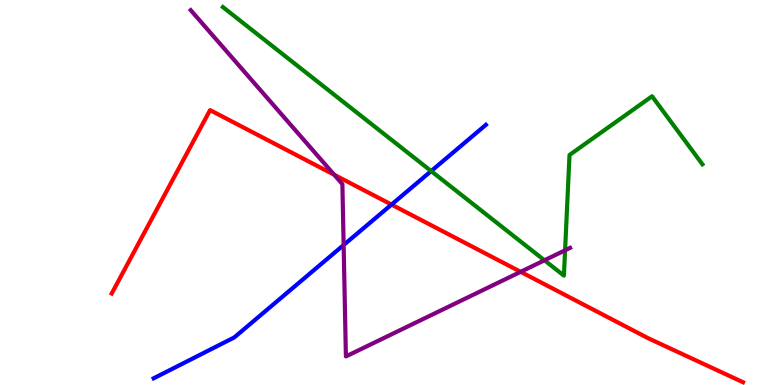[{'lines': ['blue', 'red'], 'intersections': [{'x': 5.05, 'y': 4.69}]}, {'lines': ['green', 'red'], 'intersections': []}, {'lines': ['purple', 'red'], 'intersections': [{'x': 4.31, 'y': 5.46}, {'x': 6.72, 'y': 2.94}]}, {'lines': ['blue', 'green'], 'intersections': [{'x': 5.56, 'y': 5.56}]}, {'lines': ['blue', 'purple'], 'intersections': [{'x': 4.43, 'y': 3.64}]}, {'lines': ['green', 'purple'], 'intersections': [{'x': 7.03, 'y': 3.24}, {'x': 7.29, 'y': 3.5}]}]